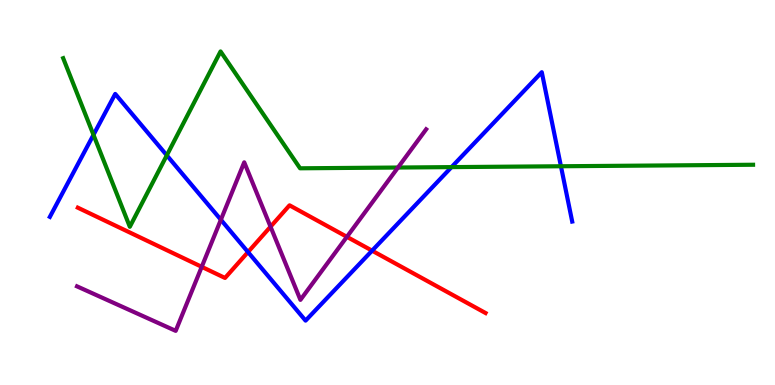[{'lines': ['blue', 'red'], 'intersections': [{'x': 3.2, 'y': 3.45}, {'x': 4.8, 'y': 3.49}]}, {'lines': ['green', 'red'], 'intersections': []}, {'lines': ['purple', 'red'], 'intersections': [{'x': 2.6, 'y': 3.07}, {'x': 3.49, 'y': 4.11}, {'x': 4.48, 'y': 3.85}]}, {'lines': ['blue', 'green'], 'intersections': [{'x': 1.21, 'y': 6.5}, {'x': 2.15, 'y': 5.97}, {'x': 5.83, 'y': 5.66}, {'x': 7.24, 'y': 5.68}]}, {'lines': ['blue', 'purple'], 'intersections': [{'x': 2.85, 'y': 4.29}]}, {'lines': ['green', 'purple'], 'intersections': [{'x': 5.14, 'y': 5.65}]}]